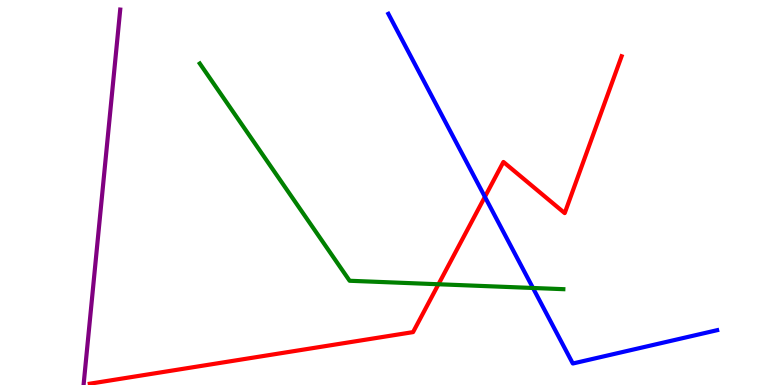[{'lines': ['blue', 'red'], 'intersections': [{'x': 6.26, 'y': 4.89}]}, {'lines': ['green', 'red'], 'intersections': [{'x': 5.66, 'y': 2.62}]}, {'lines': ['purple', 'red'], 'intersections': []}, {'lines': ['blue', 'green'], 'intersections': [{'x': 6.88, 'y': 2.52}]}, {'lines': ['blue', 'purple'], 'intersections': []}, {'lines': ['green', 'purple'], 'intersections': []}]